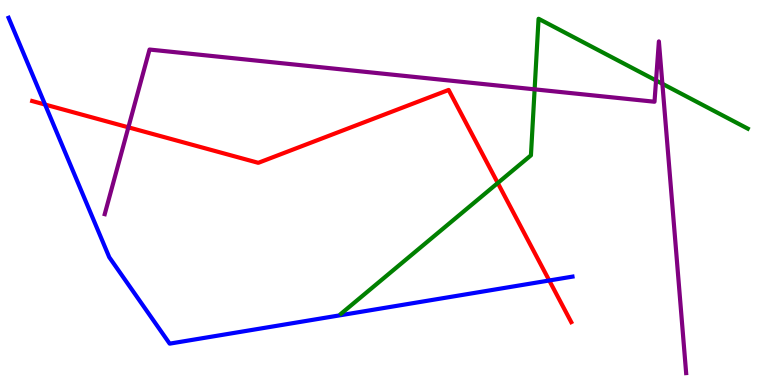[{'lines': ['blue', 'red'], 'intersections': [{'x': 0.581, 'y': 7.28}, {'x': 7.09, 'y': 2.71}]}, {'lines': ['green', 'red'], 'intersections': [{'x': 6.42, 'y': 5.25}]}, {'lines': ['purple', 'red'], 'intersections': [{'x': 1.66, 'y': 6.69}]}, {'lines': ['blue', 'green'], 'intersections': []}, {'lines': ['blue', 'purple'], 'intersections': []}, {'lines': ['green', 'purple'], 'intersections': [{'x': 6.9, 'y': 7.68}, {'x': 8.47, 'y': 7.91}, {'x': 8.55, 'y': 7.82}]}]